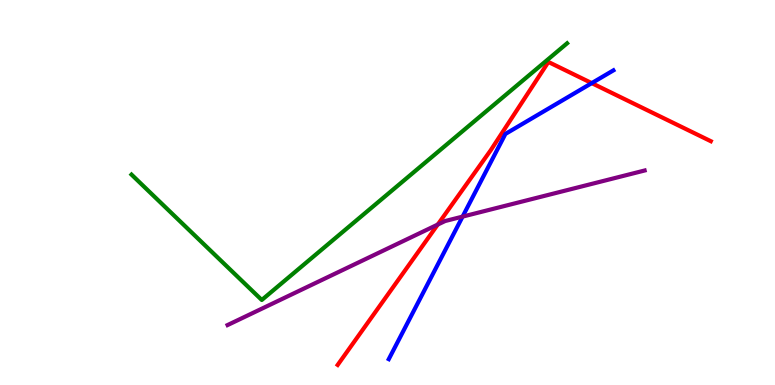[{'lines': ['blue', 'red'], 'intersections': [{'x': 7.64, 'y': 7.84}]}, {'lines': ['green', 'red'], 'intersections': []}, {'lines': ['purple', 'red'], 'intersections': [{'x': 5.65, 'y': 4.17}]}, {'lines': ['blue', 'green'], 'intersections': []}, {'lines': ['blue', 'purple'], 'intersections': [{'x': 5.97, 'y': 4.37}]}, {'lines': ['green', 'purple'], 'intersections': []}]